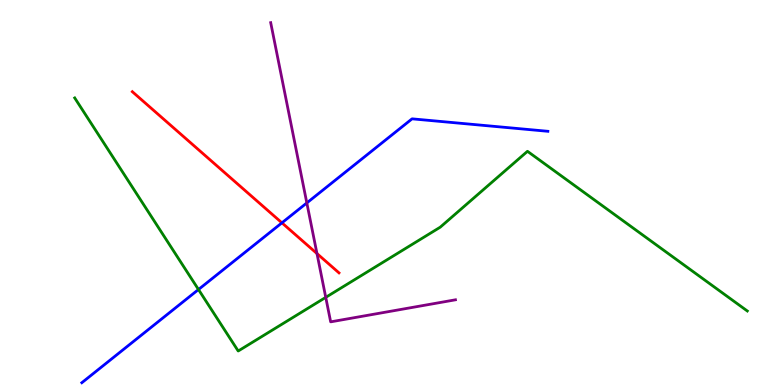[{'lines': ['blue', 'red'], 'intersections': [{'x': 3.64, 'y': 4.21}]}, {'lines': ['green', 'red'], 'intersections': []}, {'lines': ['purple', 'red'], 'intersections': [{'x': 4.09, 'y': 3.41}]}, {'lines': ['blue', 'green'], 'intersections': [{'x': 2.56, 'y': 2.48}]}, {'lines': ['blue', 'purple'], 'intersections': [{'x': 3.96, 'y': 4.73}]}, {'lines': ['green', 'purple'], 'intersections': [{'x': 4.2, 'y': 2.28}]}]